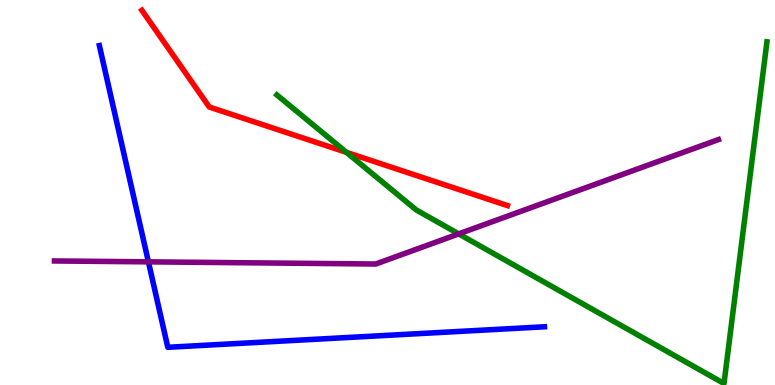[{'lines': ['blue', 'red'], 'intersections': []}, {'lines': ['green', 'red'], 'intersections': [{'x': 4.47, 'y': 6.04}]}, {'lines': ['purple', 'red'], 'intersections': []}, {'lines': ['blue', 'green'], 'intersections': []}, {'lines': ['blue', 'purple'], 'intersections': [{'x': 1.92, 'y': 3.2}]}, {'lines': ['green', 'purple'], 'intersections': [{'x': 5.92, 'y': 3.92}]}]